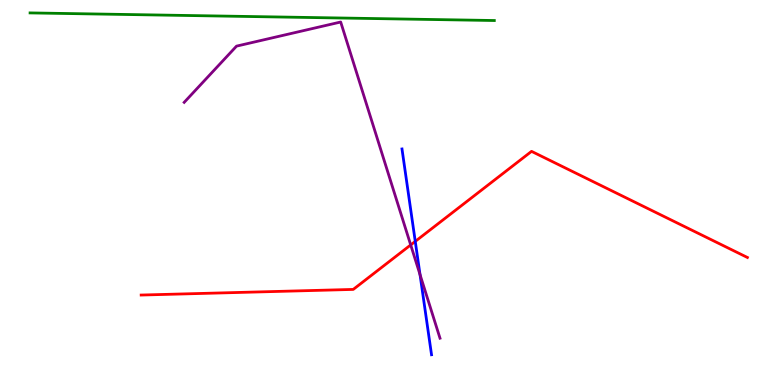[{'lines': ['blue', 'red'], 'intersections': [{'x': 5.36, 'y': 3.73}]}, {'lines': ['green', 'red'], 'intersections': []}, {'lines': ['purple', 'red'], 'intersections': [{'x': 5.3, 'y': 3.64}]}, {'lines': ['blue', 'green'], 'intersections': []}, {'lines': ['blue', 'purple'], 'intersections': [{'x': 5.42, 'y': 2.87}]}, {'lines': ['green', 'purple'], 'intersections': []}]